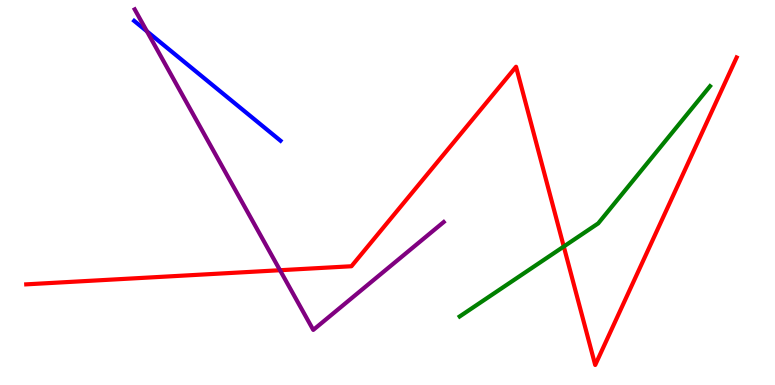[{'lines': ['blue', 'red'], 'intersections': []}, {'lines': ['green', 'red'], 'intersections': [{'x': 7.27, 'y': 3.6}]}, {'lines': ['purple', 'red'], 'intersections': [{'x': 3.61, 'y': 2.98}]}, {'lines': ['blue', 'green'], 'intersections': []}, {'lines': ['blue', 'purple'], 'intersections': [{'x': 1.9, 'y': 9.19}]}, {'lines': ['green', 'purple'], 'intersections': []}]